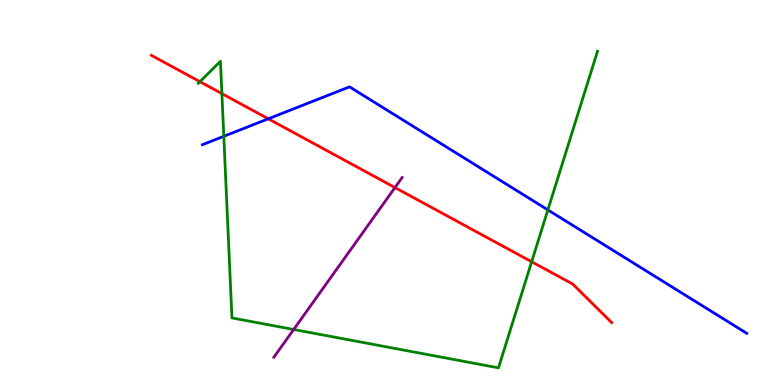[{'lines': ['blue', 'red'], 'intersections': [{'x': 3.46, 'y': 6.91}]}, {'lines': ['green', 'red'], 'intersections': [{'x': 2.58, 'y': 7.88}, {'x': 2.86, 'y': 7.57}, {'x': 6.86, 'y': 3.2}]}, {'lines': ['purple', 'red'], 'intersections': [{'x': 5.1, 'y': 5.13}]}, {'lines': ['blue', 'green'], 'intersections': [{'x': 2.89, 'y': 6.46}, {'x': 7.07, 'y': 4.55}]}, {'lines': ['blue', 'purple'], 'intersections': []}, {'lines': ['green', 'purple'], 'intersections': [{'x': 3.79, 'y': 1.44}]}]